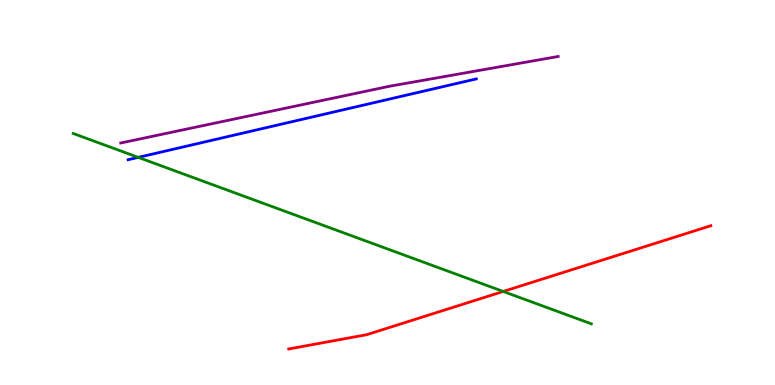[{'lines': ['blue', 'red'], 'intersections': []}, {'lines': ['green', 'red'], 'intersections': [{'x': 6.49, 'y': 2.43}]}, {'lines': ['purple', 'red'], 'intersections': []}, {'lines': ['blue', 'green'], 'intersections': [{'x': 1.78, 'y': 5.91}]}, {'lines': ['blue', 'purple'], 'intersections': []}, {'lines': ['green', 'purple'], 'intersections': []}]